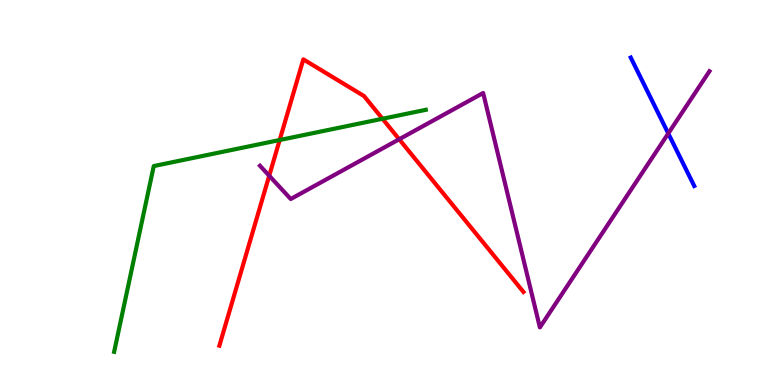[{'lines': ['blue', 'red'], 'intersections': []}, {'lines': ['green', 'red'], 'intersections': [{'x': 3.61, 'y': 6.36}, {'x': 4.94, 'y': 6.92}]}, {'lines': ['purple', 'red'], 'intersections': [{'x': 3.47, 'y': 5.44}, {'x': 5.15, 'y': 6.38}]}, {'lines': ['blue', 'green'], 'intersections': []}, {'lines': ['blue', 'purple'], 'intersections': [{'x': 8.62, 'y': 6.53}]}, {'lines': ['green', 'purple'], 'intersections': []}]